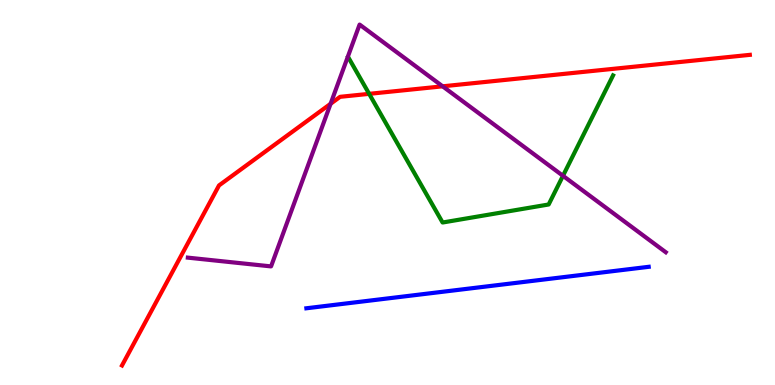[{'lines': ['blue', 'red'], 'intersections': []}, {'lines': ['green', 'red'], 'intersections': [{'x': 4.76, 'y': 7.56}]}, {'lines': ['purple', 'red'], 'intersections': [{'x': 4.27, 'y': 7.3}, {'x': 5.71, 'y': 7.76}]}, {'lines': ['blue', 'green'], 'intersections': []}, {'lines': ['blue', 'purple'], 'intersections': []}, {'lines': ['green', 'purple'], 'intersections': [{'x': 7.26, 'y': 5.43}]}]